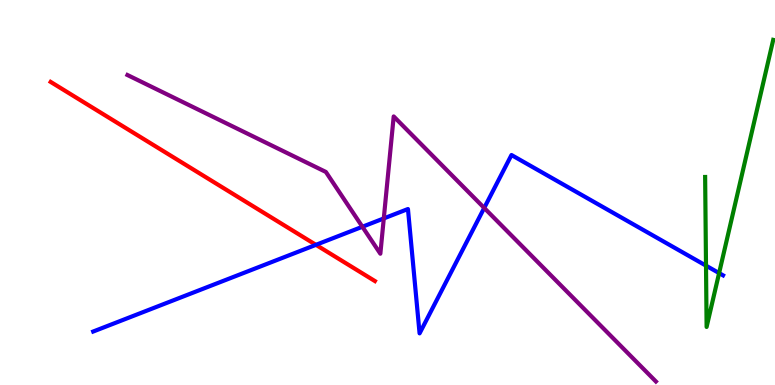[{'lines': ['blue', 'red'], 'intersections': [{'x': 4.08, 'y': 3.64}]}, {'lines': ['green', 'red'], 'intersections': []}, {'lines': ['purple', 'red'], 'intersections': []}, {'lines': ['blue', 'green'], 'intersections': [{'x': 9.11, 'y': 3.1}, {'x': 9.28, 'y': 2.91}]}, {'lines': ['blue', 'purple'], 'intersections': [{'x': 4.68, 'y': 4.11}, {'x': 4.95, 'y': 4.33}, {'x': 6.25, 'y': 4.6}]}, {'lines': ['green', 'purple'], 'intersections': []}]